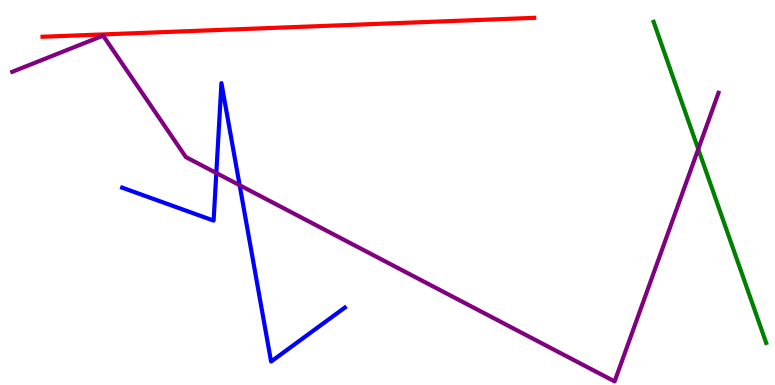[{'lines': ['blue', 'red'], 'intersections': []}, {'lines': ['green', 'red'], 'intersections': []}, {'lines': ['purple', 'red'], 'intersections': []}, {'lines': ['blue', 'green'], 'intersections': []}, {'lines': ['blue', 'purple'], 'intersections': [{'x': 2.79, 'y': 5.51}, {'x': 3.09, 'y': 5.19}]}, {'lines': ['green', 'purple'], 'intersections': [{'x': 9.01, 'y': 6.13}]}]